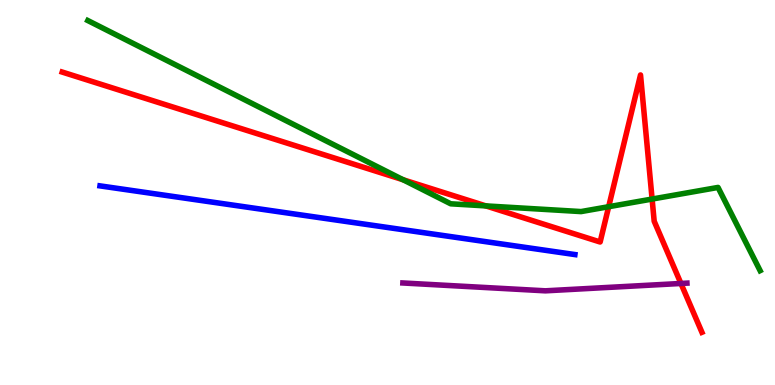[{'lines': ['blue', 'red'], 'intersections': []}, {'lines': ['green', 'red'], 'intersections': [{'x': 5.2, 'y': 5.33}, {'x': 6.27, 'y': 4.65}, {'x': 7.85, 'y': 4.63}, {'x': 8.41, 'y': 4.83}]}, {'lines': ['purple', 'red'], 'intersections': [{'x': 8.79, 'y': 2.64}]}, {'lines': ['blue', 'green'], 'intersections': []}, {'lines': ['blue', 'purple'], 'intersections': []}, {'lines': ['green', 'purple'], 'intersections': []}]